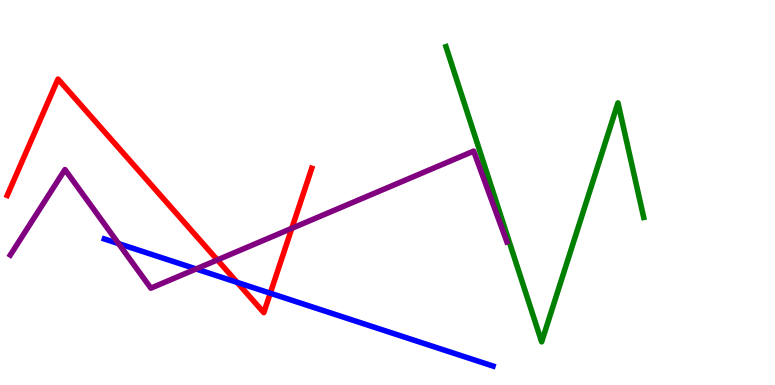[{'lines': ['blue', 'red'], 'intersections': [{'x': 3.06, 'y': 2.67}, {'x': 3.49, 'y': 2.38}]}, {'lines': ['green', 'red'], 'intersections': []}, {'lines': ['purple', 'red'], 'intersections': [{'x': 2.8, 'y': 3.25}, {'x': 3.77, 'y': 4.07}]}, {'lines': ['blue', 'green'], 'intersections': []}, {'lines': ['blue', 'purple'], 'intersections': [{'x': 1.53, 'y': 3.67}, {'x': 2.53, 'y': 3.01}]}, {'lines': ['green', 'purple'], 'intersections': []}]